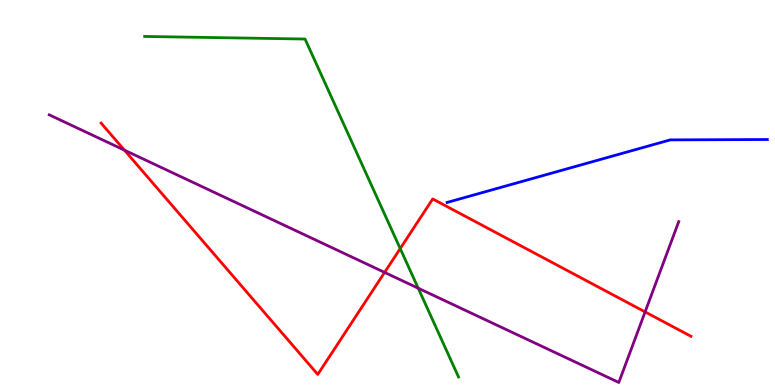[{'lines': ['blue', 'red'], 'intersections': []}, {'lines': ['green', 'red'], 'intersections': [{'x': 5.16, 'y': 3.54}]}, {'lines': ['purple', 'red'], 'intersections': [{'x': 1.61, 'y': 6.1}, {'x': 4.96, 'y': 2.92}, {'x': 8.32, 'y': 1.9}]}, {'lines': ['blue', 'green'], 'intersections': []}, {'lines': ['blue', 'purple'], 'intersections': []}, {'lines': ['green', 'purple'], 'intersections': [{'x': 5.4, 'y': 2.51}]}]